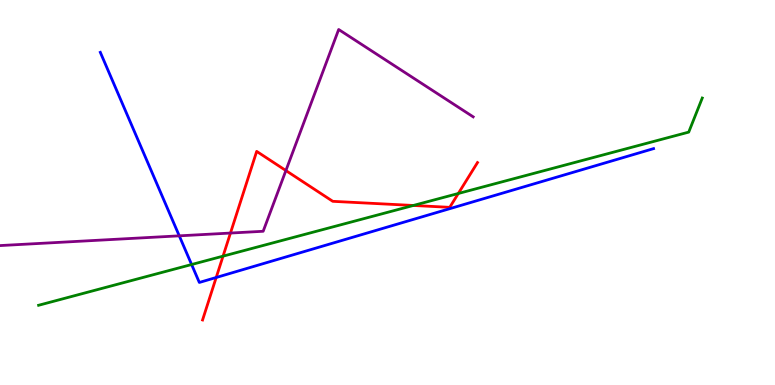[{'lines': ['blue', 'red'], 'intersections': [{'x': 2.79, 'y': 2.79}]}, {'lines': ['green', 'red'], 'intersections': [{'x': 2.88, 'y': 3.35}, {'x': 5.33, 'y': 4.66}, {'x': 5.91, 'y': 4.97}]}, {'lines': ['purple', 'red'], 'intersections': [{'x': 2.97, 'y': 3.95}, {'x': 3.69, 'y': 5.57}]}, {'lines': ['blue', 'green'], 'intersections': [{'x': 2.47, 'y': 3.13}]}, {'lines': ['blue', 'purple'], 'intersections': [{'x': 2.31, 'y': 3.87}]}, {'lines': ['green', 'purple'], 'intersections': []}]